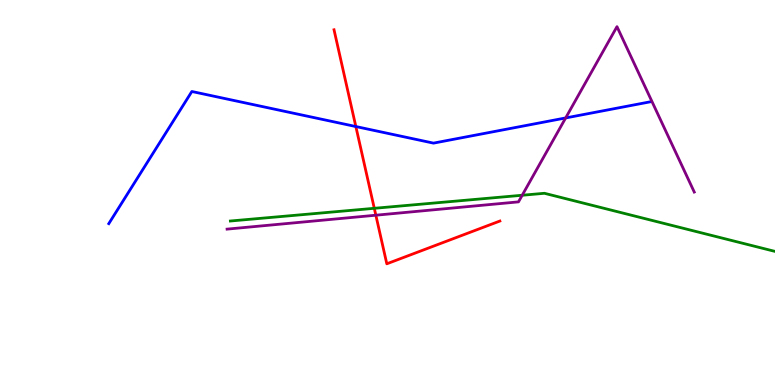[{'lines': ['blue', 'red'], 'intersections': [{'x': 4.59, 'y': 6.71}]}, {'lines': ['green', 'red'], 'intersections': [{'x': 4.83, 'y': 4.59}]}, {'lines': ['purple', 'red'], 'intersections': [{'x': 4.85, 'y': 4.41}]}, {'lines': ['blue', 'green'], 'intersections': []}, {'lines': ['blue', 'purple'], 'intersections': [{'x': 7.3, 'y': 6.94}]}, {'lines': ['green', 'purple'], 'intersections': [{'x': 6.74, 'y': 4.93}]}]